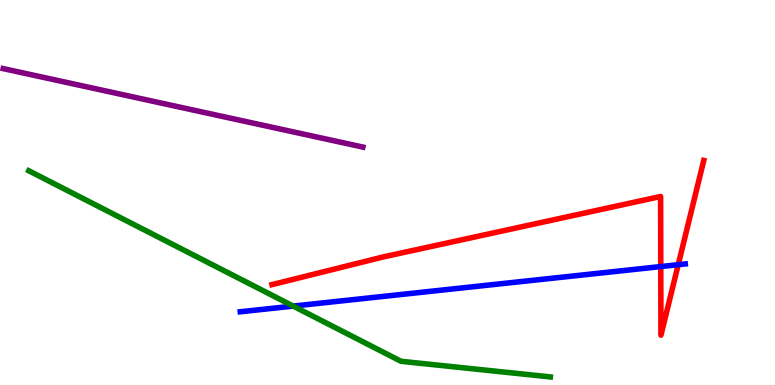[{'lines': ['blue', 'red'], 'intersections': [{'x': 8.53, 'y': 3.08}, {'x': 8.75, 'y': 3.12}]}, {'lines': ['green', 'red'], 'intersections': []}, {'lines': ['purple', 'red'], 'intersections': []}, {'lines': ['blue', 'green'], 'intersections': [{'x': 3.78, 'y': 2.05}]}, {'lines': ['blue', 'purple'], 'intersections': []}, {'lines': ['green', 'purple'], 'intersections': []}]